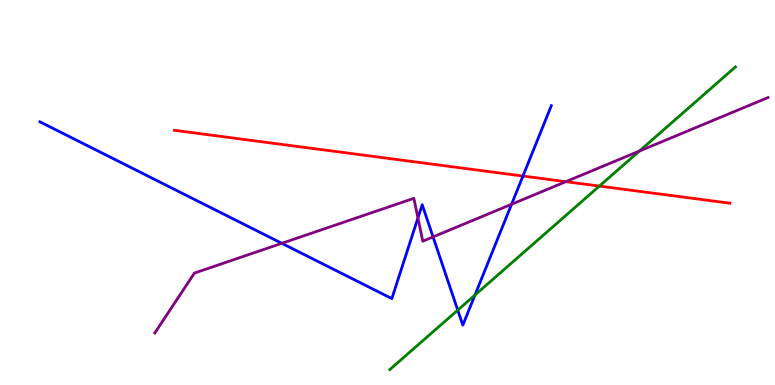[{'lines': ['blue', 'red'], 'intersections': [{'x': 6.75, 'y': 5.43}]}, {'lines': ['green', 'red'], 'intersections': [{'x': 7.73, 'y': 5.17}]}, {'lines': ['purple', 'red'], 'intersections': [{'x': 7.3, 'y': 5.28}]}, {'lines': ['blue', 'green'], 'intersections': [{'x': 5.91, 'y': 1.95}, {'x': 6.13, 'y': 2.34}]}, {'lines': ['blue', 'purple'], 'intersections': [{'x': 3.64, 'y': 3.68}, {'x': 5.39, 'y': 4.34}, {'x': 5.59, 'y': 3.85}, {'x': 6.6, 'y': 4.69}]}, {'lines': ['green', 'purple'], 'intersections': [{'x': 8.25, 'y': 6.08}]}]